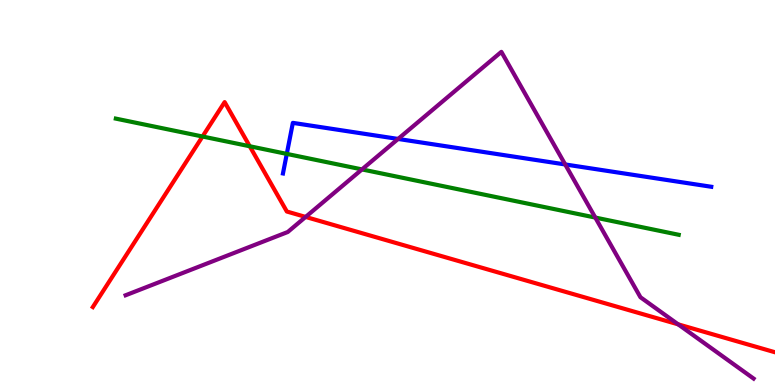[{'lines': ['blue', 'red'], 'intersections': []}, {'lines': ['green', 'red'], 'intersections': [{'x': 2.61, 'y': 6.45}, {'x': 3.22, 'y': 6.2}]}, {'lines': ['purple', 'red'], 'intersections': [{'x': 3.94, 'y': 4.37}, {'x': 8.75, 'y': 1.58}]}, {'lines': ['blue', 'green'], 'intersections': [{'x': 3.7, 'y': 6.0}]}, {'lines': ['blue', 'purple'], 'intersections': [{'x': 5.14, 'y': 6.39}, {'x': 7.29, 'y': 5.73}]}, {'lines': ['green', 'purple'], 'intersections': [{'x': 4.67, 'y': 5.6}, {'x': 7.68, 'y': 4.35}]}]